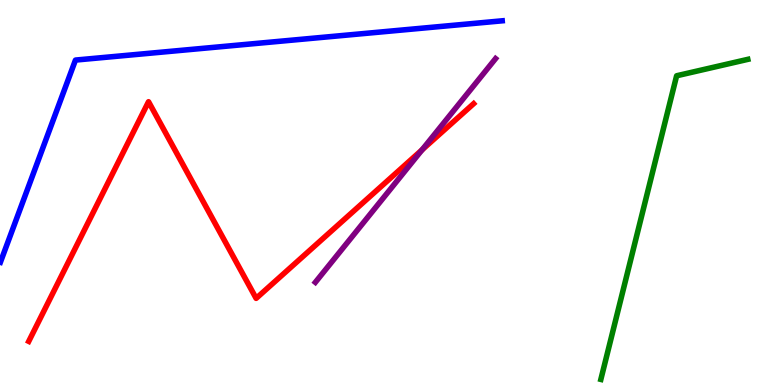[{'lines': ['blue', 'red'], 'intersections': []}, {'lines': ['green', 'red'], 'intersections': []}, {'lines': ['purple', 'red'], 'intersections': [{'x': 5.45, 'y': 6.11}]}, {'lines': ['blue', 'green'], 'intersections': []}, {'lines': ['blue', 'purple'], 'intersections': []}, {'lines': ['green', 'purple'], 'intersections': []}]